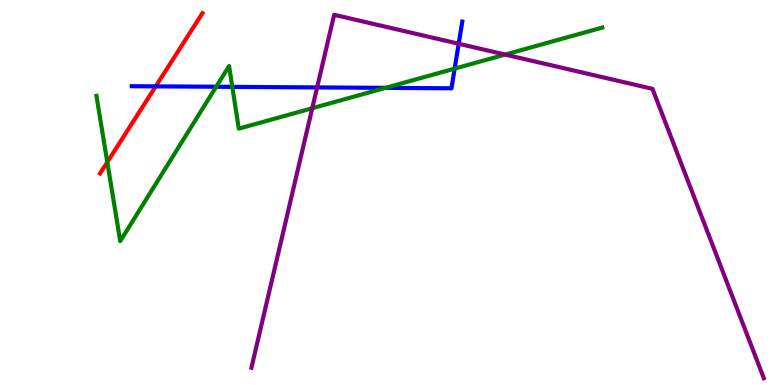[{'lines': ['blue', 'red'], 'intersections': [{'x': 2.01, 'y': 7.76}]}, {'lines': ['green', 'red'], 'intersections': [{'x': 1.38, 'y': 5.79}]}, {'lines': ['purple', 'red'], 'intersections': []}, {'lines': ['blue', 'green'], 'intersections': [{'x': 2.79, 'y': 7.75}, {'x': 3.0, 'y': 7.74}, {'x': 4.97, 'y': 7.72}, {'x': 5.87, 'y': 8.22}]}, {'lines': ['blue', 'purple'], 'intersections': [{'x': 4.09, 'y': 7.73}, {'x': 5.92, 'y': 8.86}]}, {'lines': ['green', 'purple'], 'intersections': [{'x': 4.03, 'y': 7.19}, {'x': 6.52, 'y': 8.58}]}]